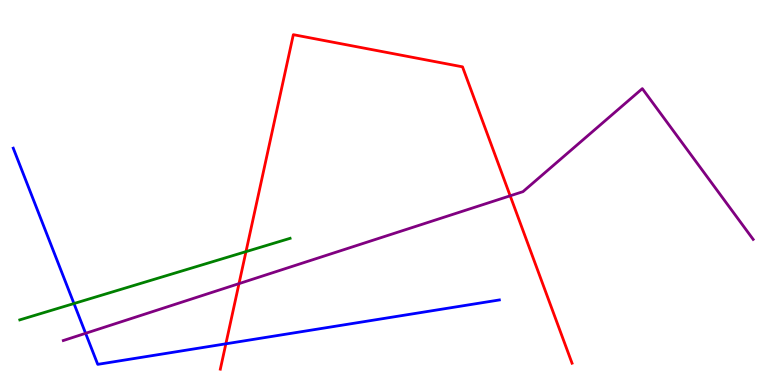[{'lines': ['blue', 'red'], 'intersections': [{'x': 2.91, 'y': 1.07}]}, {'lines': ['green', 'red'], 'intersections': [{'x': 3.17, 'y': 3.46}]}, {'lines': ['purple', 'red'], 'intersections': [{'x': 3.08, 'y': 2.63}, {'x': 6.58, 'y': 4.91}]}, {'lines': ['blue', 'green'], 'intersections': [{'x': 0.954, 'y': 2.12}]}, {'lines': ['blue', 'purple'], 'intersections': [{'x': 1.1, 'y': 1.34}]}, {'lines': ['green', 'purple'], 'intersections': []}]